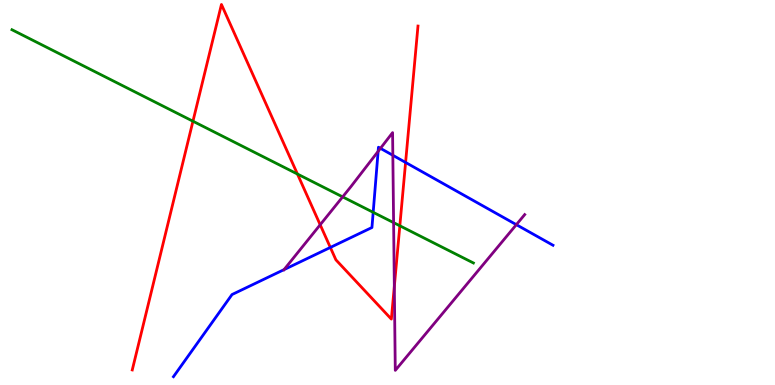[{'lines': ['blue', 'red'], 'intersections': [{'x': 4.26, 'y': 3.57}, {'x': 5.23, 'y': 5.78}]}, {'lines': ['green', 'red'], 'intersections': [{'x': 2.49, 'y': 6.85}, {'x': 3.84, 'y': 5.48}, {'x': 5.16, 'y': 4.14}]}, {'lines': ['purple', 'red'], 'intersections': [{'x': 4.13, 'y': 4.16}, {'x': 5.09, 'y': 2.56}]}, {'lines': ['blue', 'green'], 'intersections': [{'x': 4.82, 'y': 4.49}]}, {'lines': ['blue', 'purple'], 'intersections': [{'x': 3.67, 'y': 3.0}, {'x': 4.88, 'y': 6.07}, {'x': 4.91, 'y': 6.15}, {'x': 5.07, 'y': 5.97}, {'x': 6.66, 'y': 4.16}]}, {'lines': ['green', 'purple'], 'intersections': [{'x': 4.42, 'y': 4.89}, {'x': 5.08, 'y': 4.22}]}]